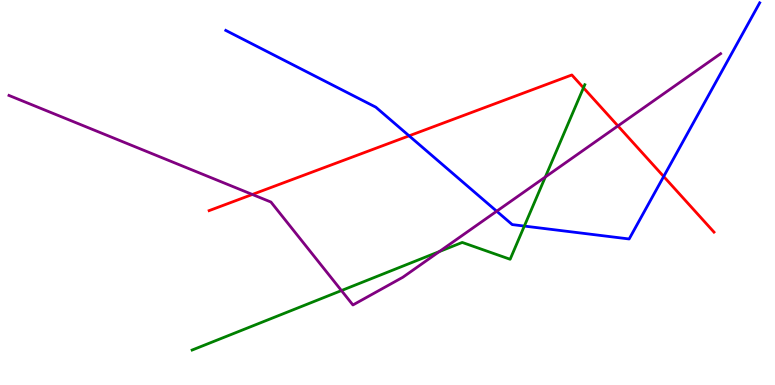[{'lines': ['blue', 'red'], 'intersections': [{'x': 5.28, 'y': 6.47}, {'x': 8.56, 'y': 5.42}]}, {'lines': ['green', 'red'], 'intersections': [{'x': 7.53, 'y': 7.72}]}, {'lines': ['purple', 'red'], 'intersections': [{'x': 3.26, 'y': 4.95}, {'x': 7.97, 'y': 6.73}]}, {'lines': ['blue', 'green'], 'intersections': [{'x': 6.77, 'y': 4.13}]}, {'lines': ['blue', 'purple'], 'intersections': [{'x': 6.41, 'y': 4.51}]}, {'lines': ['green', 'purple'], 'intersections': [{'x': 4.41, 'y': 2.45}, {'x': 5.67, 'y': 3.47}, {'x': 7.04, 'y': 5.4}]}]